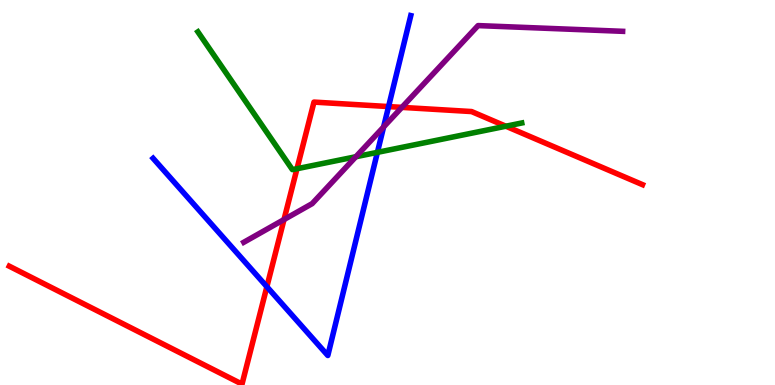[{'lines': ['blue', 'red'], 'intersections': [{'x': 3.44, 'y': 2.55}, {'x': 5.01, 'y': 7.23}]}, {'lines': ['green', 'red'], 'intersections': [{'x': 3.83, 'y': 5.62}, {'x': 6.53, 'y': 6.72}]}, {'lines': ['purple', 'red'], 'intersections': [{'x': 3.66, 'y': 4.3}, {'x': 5.19, 'y': 7.21}]}, {'lines': ['blue', 'green'], 'intersections': [{'x': 4.87, 'y': 6.04}]}, {'lines': ['blue', 'purple'], 'intersections': [{'x': 4.95, 'y': 6.7}]}, {'lines': ['green', 'purple'], 'intersections': [{'x': 4.59, 'y': 5.93}]}]